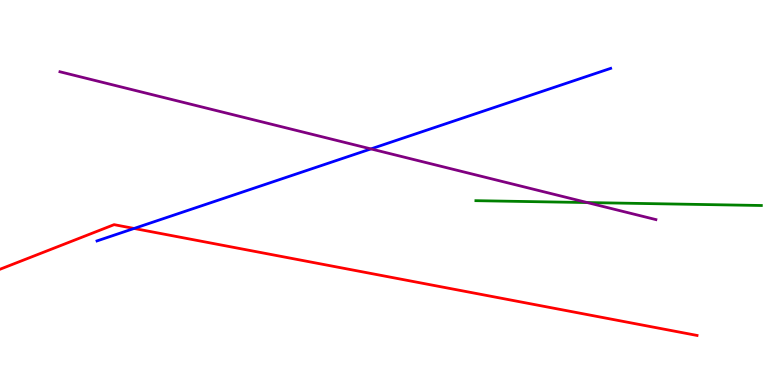[{'lines': ['blue', 'red'], 'intersections': [{'x': 1.73, 'y': 4.07}]}, {'lines': ['green', 'red'], 'intersections': []}, {'lines': ['purple', 'red'], 'intersections': []}, {'lines': ['blue', 'green'], 'intersections': []}, {'lines': ['blue', 'purple'], 'intersections': [{'x': 4.79, 'y': 6.13}]}, {'lines': ['green', 'purple'], 'intersections': [{'x': 7.58, 'y': 4.74}]}]